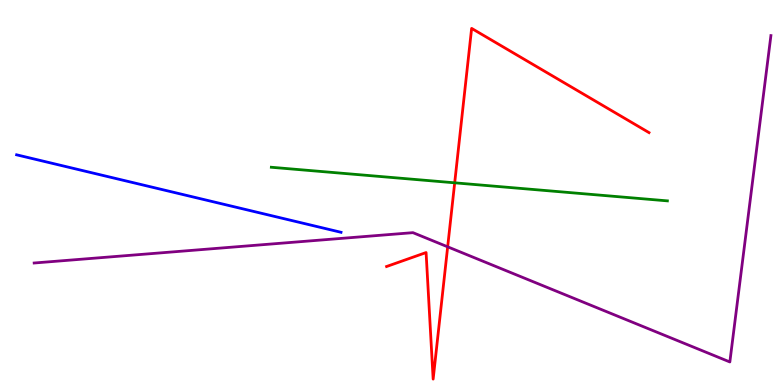[{'lines': ['blue', 'red'], 'intersections': []}, {'lines': ['green', 'red'], 'intersections': [{'x': 5.87, 'y': 5.25}]}, {'lines': ['purple', 'red'], 'intersections': [{'x': 5.78, 'y': 3.59}]}, {'lines': ['blue', 'green'], 'intersections': []}, {'lines': ['blue', 'purple'], 'intersections': []}, {'lines': ['green', 'purple'], 'intersections': []}]